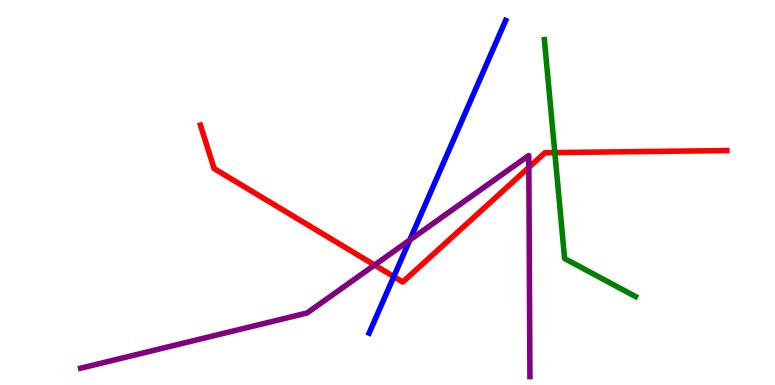[{'lines': ['blue', 'red'], 'intersections': [{'x': 5.08, 'y': 2.82}]}, {'lines': ['green', 'red'], 'intersections': [{'x': 7.16, 'y': 6.04}]}, {'lines': ['purple', 'red'], 'intersections': [{'x': 4.83, 'y': 3.12}, {'x': 6.82, 'y': 5.65}]}, {'lines': ['blue', 'green'], 'intersections': []}, {'lines': ['blue', 'purple'], 'intersections': [{'x': 5.29, 'y': 3.77}]}, {'lines': ['green', 'purple'], 'intersections': []}]